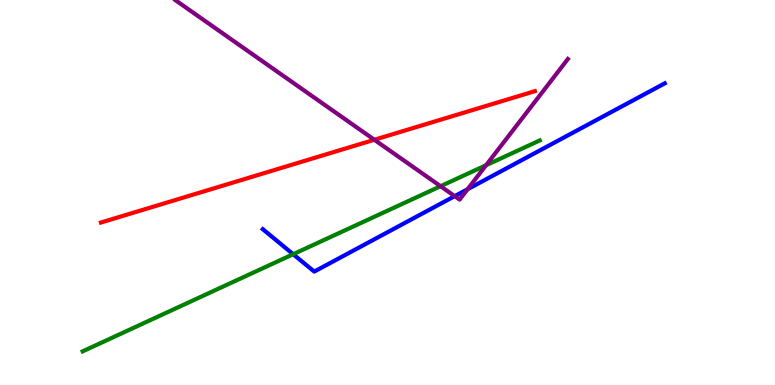[{'lines': ['blue', 'red'], 'intersections': []}, {'lines': ['green', 'red'], 'intersections': []}, {'lines': ['purple', 'red'], 'intersections': [{'x': 4.83, 'y': 6.37}]}, {'lines': ['blue', 'green'], 'intersections': [{'x': 3.78, 'y': 3.4}]}, {'lines': ['blue', 'purple'], 'intersections': [{'x': 5.87, 'y': 4.91}, {'x': 6.03, 'y': 5.08}]}, {'lines': ['green', 'purple'], 'intersections': [{'x': 5.68, 'y': 5.16}, {'x': 6.27, 'y': 5.71}]}]